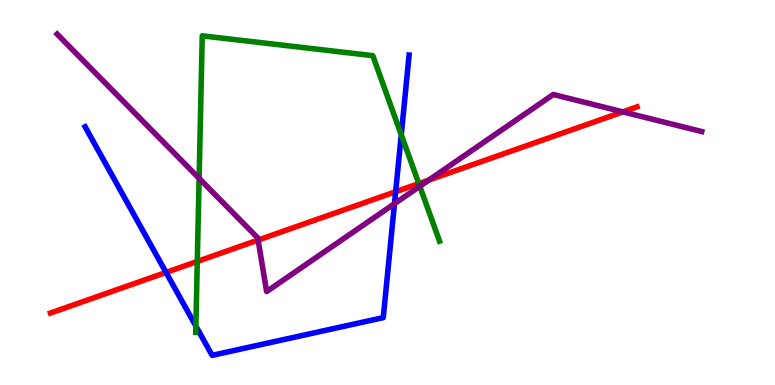[{'lines': ['blue', 'red'], 'intersections': [{'x': 2.14, 'y': 2.92}, {'x': 5.11, 'y': 5.02}]}, {'lines': ['green', 'red'], 'intersections': [{'x': 2.55, 'y': 3.21}, {'x': 5.4, 'y': 5.23}]}, {'lines': ['purple', 'red'], 'intersections': [{'x': 3.33, 'y': 3.76}, {'x': 5.53, 'y': 5.32}, {'x': 8.04, 'y': 7.09}]}, {'lines': ['blue', 'green'], 'intersections': [{'x': 2.53, 'y': 1.53}, {'x': 5.18, 'y': 6.5}]}, {'lines': ['blue', 'purple'], 'intersections': [{'x': 5.09, 'y': 4.71}]}, {'lines': ['green', 'purple'], 'intersections': [{'x': 2.57, 'y': 5.37}, {'x': 5.42, 'y': 5.16}]}]